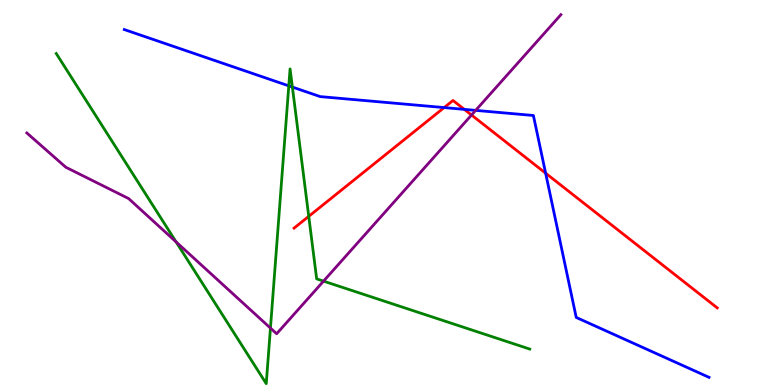[{'lines': ['blue', 'red'], 'intersections': [{'x': 5.73, 'y': 7.21}, {'x': 5.99, 'y': 7.16}, {'x': 7.04, 'y': 5.5}]}, {'lines': ['green', 'red'], 'intersections': [{'x': 3.98, 'y': 4.38}]}, {'lines': ['purple', 'red'], 'intersections': [{'x': 6.08, 'y': 7.01}]}, {'lines': ['blue', 'green'], 'intersections': [{'x': 3.73, 'y': 7.77}, {'x': 3.77, 'y': 7.74}]}, {'lines': ['blue', 'purple'], 'intersections': [{'x': 6.14, 'y': 7.13}]}, {'lines': ['green', 'purple'], 'intersections': [{'x': 2.27, 'y': 3.72}, {'x': 3.49, 'y': 1.48}, {'x': 4.17, 'y': 2.7}]}]